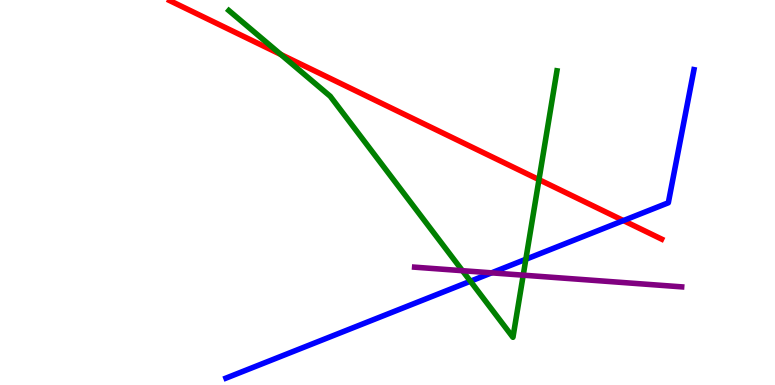[{'lines': ['blue', 'red'], 'intersections': [{'x': 8.04, 'y': 4.27}]}, {'lines': ['green', 'red'], 'intersections': [{'x': 3.62, 'y': 8.59}, {'x': 6.95, 'y': 5.33}]}, {'lines': ['purple', 'red'], 'intersections': []}, {'lines': ['blue', 'green'], 'intersections': [{'x': 6.07, 'y': 2.7}, {'x': 6.79, 'y': 3.27}]}, {'lines': ['blue', 'purple'], 'intersections': [{'x': 6.34, 'y': 2.91}]}, {'lines': ['green', 'purple'], 'intersections': [{'x': 5.97, 'y': 2.97}, {'x': 6.75, 'y': 2.85}]}]